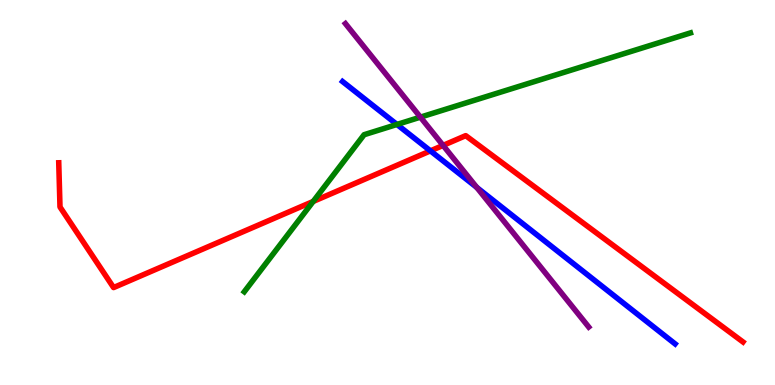[{'lines': ['blue', 'red'], 'intersections': [{'x': 5.55, 'y': 6.08}]}, {'lines': ['green', 'red'], 'intersections': [{'x': 4.04, 'y': 4.77}]}, {'lines': ['purple', 'red'], 'intersections': [{'x': 5.72, 'y': 6.22}]}, {'lines': ['blue', 'green'], 'intersections': [{'x': 5.12, 'y': 6.77}]}, {'lines': ['blue', 'purple'], 'intersections': [{'x': 6.15, 'y': 5.13}]}, {'lines': ['green', 'purple'], 'intersections': [{'x': 5.42, 'y': 6.96}]}]